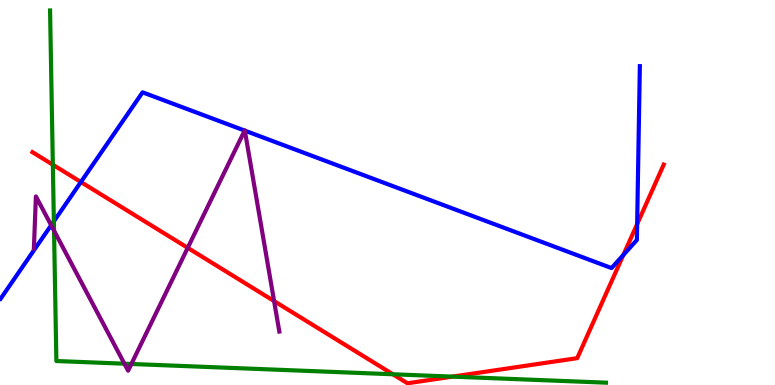[{'lines': ['blue', 'red'], 'intersections': [{'x': 1.04, 'y': 5.27}, {'x': 8.04, 'y': 3.38}, {'x': 8.22, 'y': 4.18}]}, {'lines': ['green', 'red'], 'intersections': [{'x': 0.682, 'y': 5.72}, {'x': 5.07, 'y': 0.279}, {'x': 5.84, 'y': 0.218}]}, {'lines': ['purple', 'red'], 'intersections': [{'x': 2.42, 'y': 3.56}, {'x': 3.54, 'y': 2.18}]}, {'lines': ['blue', 'green'], 'intersections': [{'x': 0.695, 'y': 4.25}]}, {'lines': ['blue', 'purple'], 'intersections': [{'x': 0.66, 'y': 4.15}, {'x': 3.16, 'y': 6.61}, {'x': 3.16, 'y': 6.61}]}, {'lines': ['green', 'purple'], 'intersections': [{'x': 0.697, 'y': 4.01}, {'x': 1.61, 'y': 0.553}, {'x': 1.7, 'y': 0.546}]}]